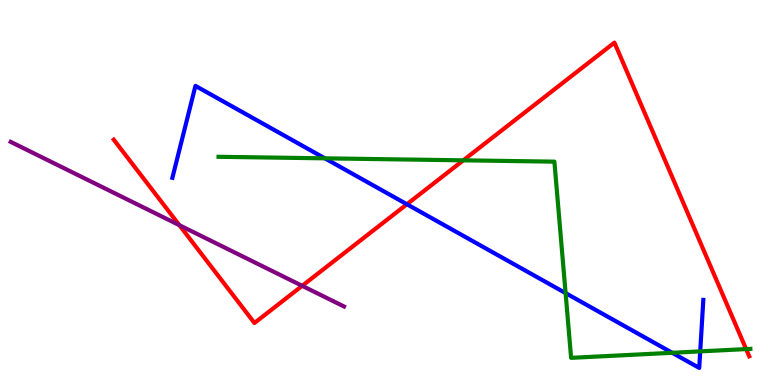[{'lines': ['blue', 'red'], 'intersections': [{'x': 5.25, 'y': 4.69}]}, {'lines': ['green', 'red'], 'intersections': [{'x': 5.98, 'y': 5.84}, {'x': 9.63, 'y': 0.933}]}, {'lines': ['purple', 'red'], 'intersections': [{'x': 2.31, 'y': 4.15}, {'x': 3.9, 'y': 2.58}]}, {'lines': ['blue', 'green'], 'intersections': [{'x': 4.19, 'y': 5.89}, {'x': 7.3, 'y': 2.39}, {'x': 8.67, 'y': 0.837}, {'x': 9.04, 'y': 0.873}]}, {'lines': ['blue', 'purple'], 'intersections': []}, {'lines': ['green', 'purple'], 'intersections': []}]